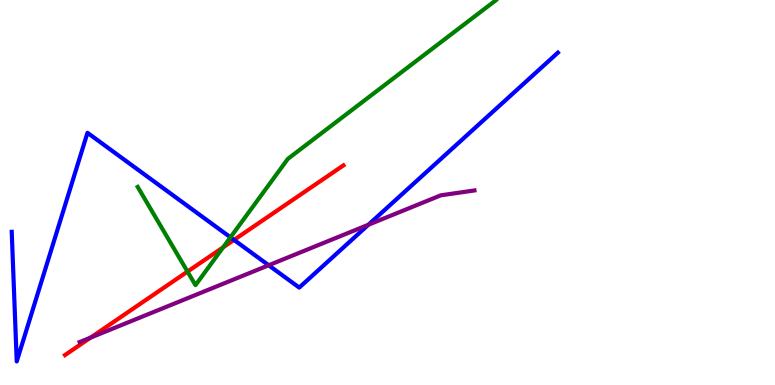[{'lines': ['blue', 'red'], 'intersections': [{'x': 3.02, 'y': 3.77}]}, {'lines': ['green', 'red'], 'intersections': [{'x': 2.42, 'y': 2.95}, {'x': 2.88, 'y': 3.58}]}, {'lines': ['purple', 'red'], 'intersections': [{'x': 1.17, 'y': 1.23}]}, {'lines': ['blue', 'green'], 'intersections': [{'x': 2.97, 'y': 3.84}]}, {'lines': ['blue', 'purple'], 'intersections': [{'x': 3.47, 'y': 3.11}, {'x': 4.75, 'y': 4.16}]}, {'lines': ['green', 'purple'], 'intersections': []}]